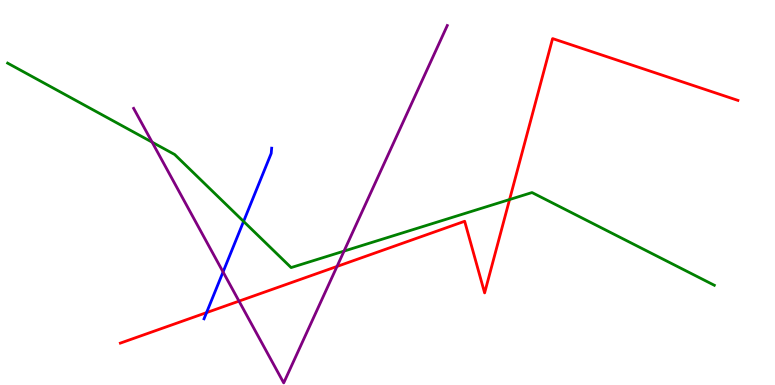[{'lines': ['blue', 'red'], 'intersections': [{'x': 2.67, 'y': 1.88}]}, {'lines': ['green', 'red'], 'intersections': [{'x': 6.58, 'y': 4.82}]}, {'lines': ['purple', 'red'], 'intersections': [{'x': 3.08, 'y': 2.18}, {'x': 4.35, 'y': 3.08}]}, {'lines': ['blue', 'green'], 'intersections': [{'x': 3.14, 'y': 4.25}]}, {'lines': ['blue', 'purple'], 'intersections': [{'x': 2.88, 'y': 2.94}]}, {'lines': ['green', 'purple'], 'intersections': [{'x': 1.96, 'y': 6.31}, {'x': 4.44, 'y': 3.48}]}]